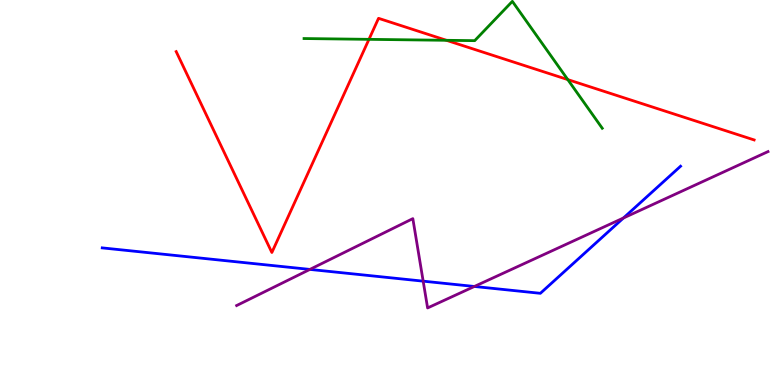[{'lines': ['blue', 'red'], 'intersections': []}, {'lines': ['green', 'red'], 'intersections': [{'x': 4.76, 'y': 8.98}, {'x': 5.76, 'y': 8.95}, {'x': 7.33, 'y': 7.93}]}, {'lines': ['purple', 'red'], 'intersections': []}, {'lines': ['blue', 'green'], 'intersections': []}, {'lines': ['blue', 'purple'], 'intersections': [{'x': 4.0, 'y': 3.0}, {'x': 5.46, 'y': 2.7}, {'x': 6.12, 'y': 2.56}, {'x': 8.04, 'y': 4.34}]}, {'lines': ['green', 'purple'], 'intersections': []}]